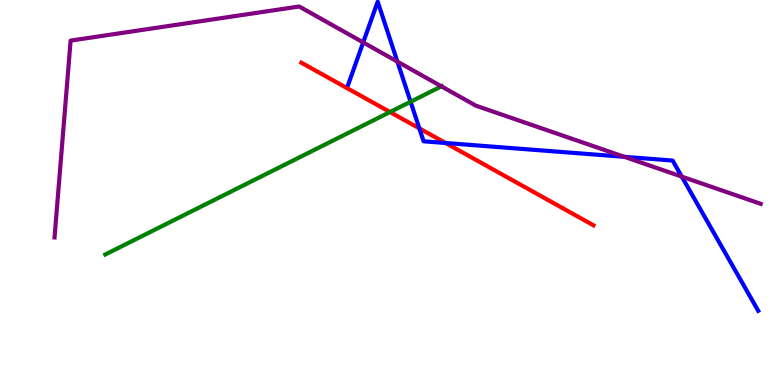[{'lines': ['blue', 'red'], 'intersections': [{'x': 5.41, 'y': 6.67}, {'x': 5.75, 'y': 6.29}]}, {'lines': ['green', 'red'], 'intersections': [{'x': 5.03, 'y': 7.09}]}, {'lines': ['purple', 'red'], 'intersections': []}, {'lines': ['blue', 'green'], 'intersections': [{'x': 5.3, 'y': 7.36}]}, {'lines': ['blue', 'purple'], 'intersections': [{'x': 4.69, 'y': 8.9}, {'x': 5.13, 'y': 8.4}, {'x': 8.06, 'y': 5.93}, {'x': 8.8, 'y': 5.41}]}, {'lines': ['green', 'purple'], 'intersections': [{'x': 5.7, 'y': 7.76}]}]